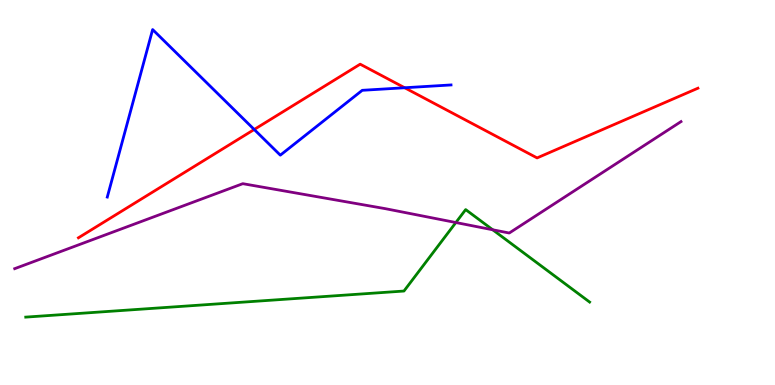[{'lines': ['blue', 'red'], 'intersections': [{'x': 3.28, 'y': 6.64}, {'x': 5.22, 'y': 7.72}]}, {'lines': ['green', 'red'], 'intersections': []}, {'lines': ['purple', 'red'], 'intersections': []}, {'lines': ['blue', 'green'], 'intersections': []}, {'lines': ['blue', 'purple'], 'intersections': []}, {'lines': ['green', 'purple'], 'intersections': [{'x': 5.88, 'y': 4.22}, {'x': 6.36, 'y': 4.03}]}]